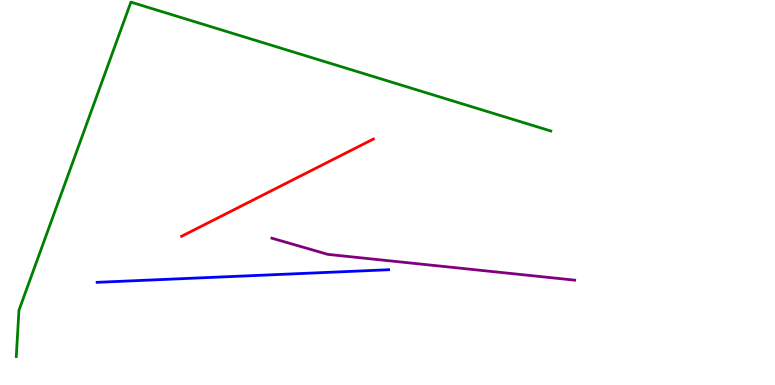[{'lines': ['blue', 'red'], 'intersections': []}, {'lines': ['green', 'red'], 'intersections': []}, {'lines': ['purple', 'red'], 'intersections': []}, {'lines': ['blue', 'green'], 'intersections': []}, {'lines': ['blue', 'purple'], 'intersections': []}, {'lines': ['green', 'purple'], 'intersections': []}]